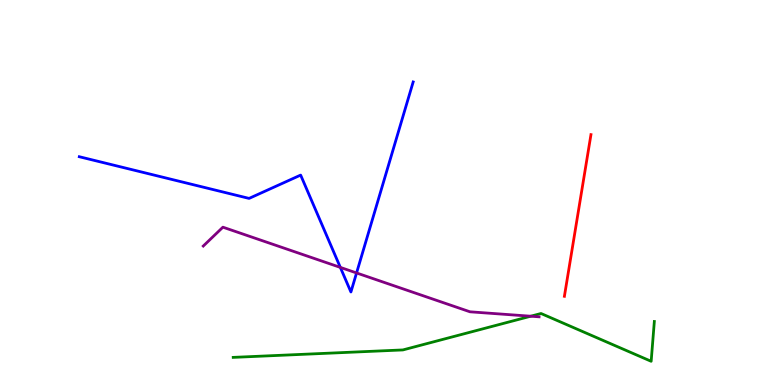[{'lines': ['blue', 'red'], 'intersections': []}, {'lines': ['green', 'red'], 'intersections': []}, {'lines': ['purple', 'red'], 'intersections': []}, {'lines': ['blue', 'green'], 'intersections': []}, {'lines': ['blue', 'purple'], 'intersections': [{'x': 4.39, 'y': 3.05}, {'x': 4.6, 'y': 2.91}]}, {'lines': ['green', 'purple'], 'intersections': [{'x': 6.85, 'y': 1.79}]}]